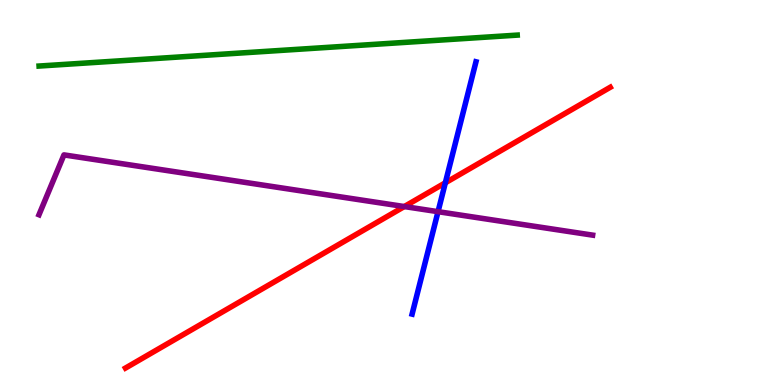[{'lines': ['blue', 'red'], 'intersections': [{'x': 5.75, 'y': 5.25}]}, {'lines': ['green', 'red'], 'intersections': []}, {'lines': ['purple', 'red'], 'intersections': [{'x': 5.22, 'y': 4.63}]}, {'lines': ['blue', 'green'], 'intersections': []}, {'lines': ['blue', 'purple'], 'intersections': [{'x': 5.65, 'y': 4.5}]}, {'lines': ['green', 'purple'], 'intersections': []}]